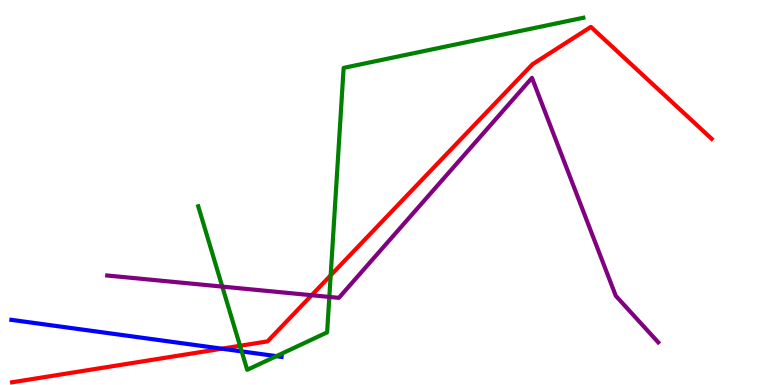[{'lines': ['blue', 'red'], 'intersections': [{'x': 2.86, 'y': 0.943}]}, {'lines': ['green', 'red'], 'intersections': [{'x': 3.1, 'y': 1.02}, {'x': 4.27, 'y': 2.85}]}, {'lines': ['purple', 'red'], 'intersections': [{'x': 4.02, 'y': 2.33}]}, {'lines': ['blue', 'green'], 'intersections': [{'x': 3.12, 'y': 0.873}, {'x': 3.57, 'y': 0.749}]}, {'lines': ['blue', 'purple'], 'intersections': []}, {'lines': ['green', 'purple'], 'intersections': [{'x': 2.87, 'y': 2.56}, {'x': 4.25, 'y': 2.29}]}]